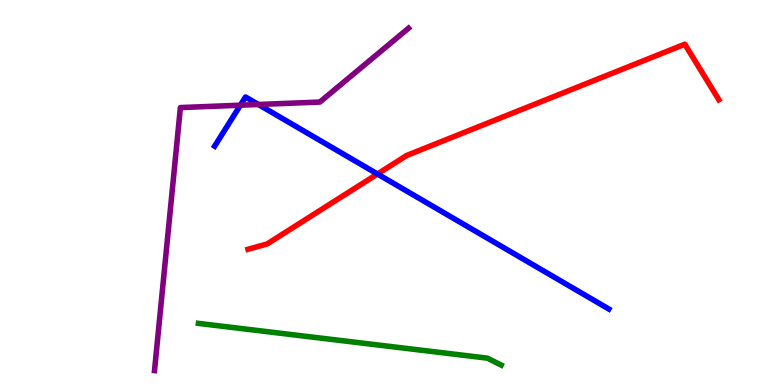[{'lines': ['blue', 'red'], 'intersections': [{'x': 4.87, 'y': 5.48}]}, {'lines': ['green', 'red'], 'intersections': []}, {'lines': ['purple', 'red'], 'intersections': []}, {'lines': ['blue', 'green'], 'intersections': []}, {'lines': ['blue', 'purple'], 'intersections': [{'x': 3.1, 'y': 7.27}, {'x': 3.33, 'y': 7.29}]}, {'lines': ['green', 'purple'], 'intersections': []}]